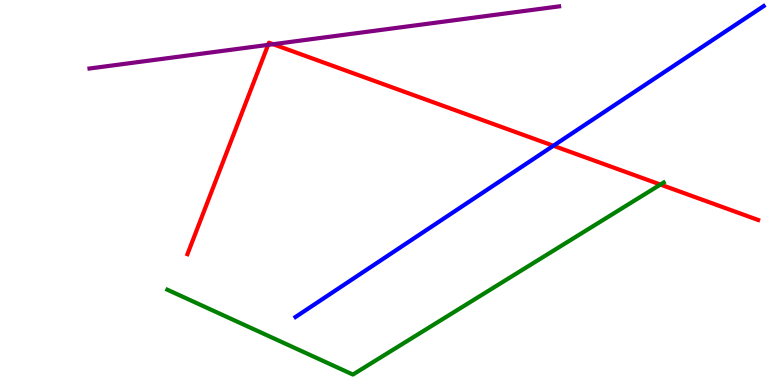[{'lines': ['blue', 'red'], 'intersections': [{'x': 7.14, 'y': 6.21}]}, {'lines': ['green', 'red'], 'intersections': [{'x': 8.52, 'y': 5.21}]}, {'lines': ['purple', 'red'], 'intersections': [{'x': 3.46, 'y': 8.83}, {'x': 3.52, 'y': 8.85}]}, {'lines': ['blue', 'green'], 'intersections': []}, {'lines': ['blue', 'purple'], 'intersections': []}, {'lines': ['green', 'purple'], 'intersections': []}]